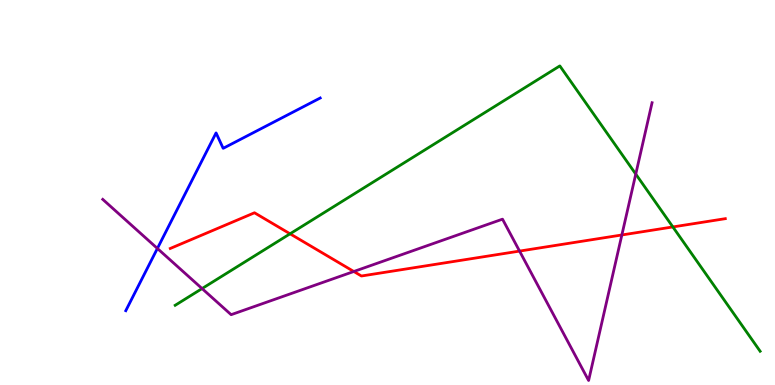[{'lines': ['blue', 'red'], 'intersections': []}, {'lines': ['green', 'red'], 'intersections': [{'x': 3.74, 'y': 3.93}, {'x': 8.68, 'y': 4.11}]}, {'lines': ['purple', 'red'], 'intersections': [{'x': 4.57, 'y': 2.95}, {'x': 6.7, 'y': 3.48}, {'x': 8.02, 'y': 3.9}]}, {'lines': ['blue', 'green'], 'intersections': []}, {'lines': ['blue', 'purple'], 'intersections': [{'x': 2.03, 'y': 3.55}]}, {'lines': ['green', 'purple'], 'intersections': [{'x': 2.61, 'y': 2.5}, {'x': 8.2, 'y': 5.48}]}]